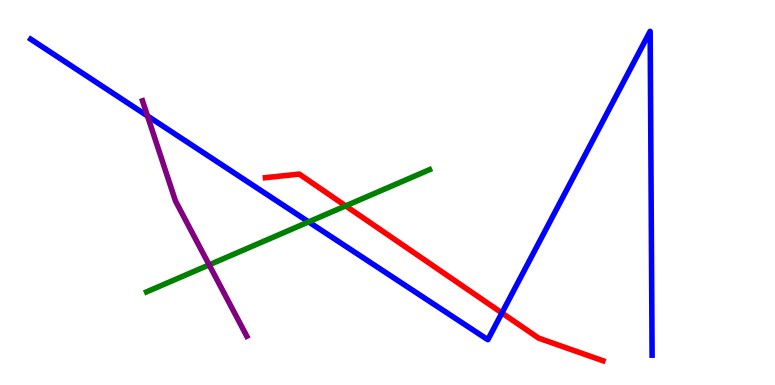[{'lines': ['blue', 'red'], 'intersections': [{'x': 6.48, 'y': 1.87}]}, {'lines': ['green', 'red'], 'intersections': [{'x': 4.46, 'y': 4.65}]}, {'lines': ['purple', 'red'], 'intersections': []}, {'lines': ['blue', 'green'], 'intersections': [{'x': 3.98, 'y': 4.24}]}, {'lines': ['blue', 'purple'], 'intersections': [{'x': 1.9, 'y': 6.99}]}, {'lines': ['green', 'purple'], 'intersections': [{'x': 2.7, 'y': 3.12}]}]